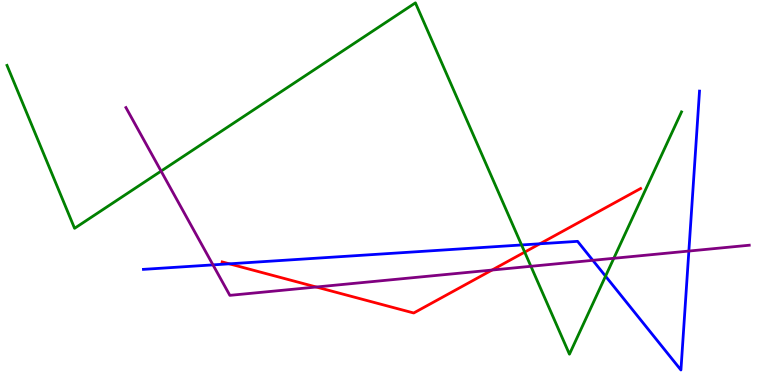[{'lines': ['blue', 'red'], 'intersections': [{'x': 2.96, 'y': 3.15}, {'x': 6.97, 'y': 3.67}]}, {'lines': ['green', 'red'], 'intersections': [{'x': 6.77, 'y': 3.45}]}, {'lines': ['purple', 'red'], 'intersections': [{'x': 4.08, 'y': 2.55}, {'x': 6.35, 'y': 2.99}]}, {'lines': ['blue', 'green'], 'intersections': [{'x': 6.73, 'y': 3.64}, {'x': 7.81, 'y': 2.83}]}, {'lines': ['blue', 'purple'], 'intersections': [{'x': 2.75, 'y': 3.12}, {'x': 7.65, 'y': 3.24}, {'x': 8.89, 'y': 3.48}]}, {'lines': ['green', 'purple'], 'intersections': [{'x': 2.08, 'y': 5.56}, {'x': 6.85, 'y': 3.08}, {'x': 7.92, 'y': 3.29}]}]